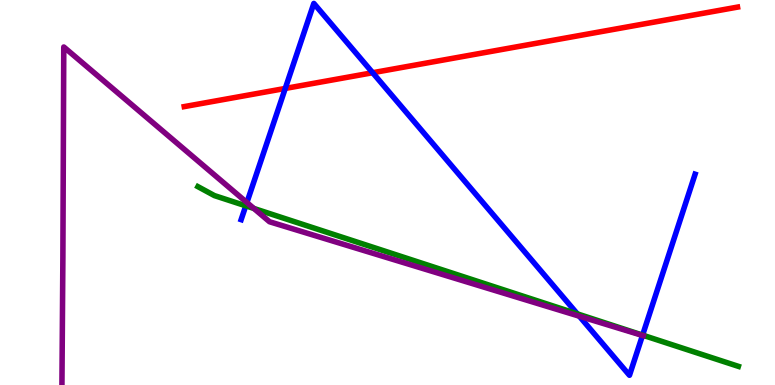[{'lines': ['blue', 'red'], 'intersections': [{'x': 3.68, 'y': 7.7}, {'x': 4.81, 'y': 8.11}]}, {'lines': ['green', 'red'], 'intersections': []}, {'lines': ['purple', 'red'], 'intersections': []}, {'lines': ['blue', 'green'], 'intersections': [{'x': 3.17, 'y': 4.65}, {'x': 7.45, 'y': 1.85}, {'x': 8.29, 'y': 1.3}]}, {'lines': ['blue', 'purple'], 'intersections': [{'x': 3.19, 'y': 4.74}, {'x': 7.48, 'y': 1.79}, {'x': 8.29, 'y': 1.29}]}, {'lines': ['green', 'purple'], 'intersections': [{'x': 3.28, 'y': 4.59}]}]